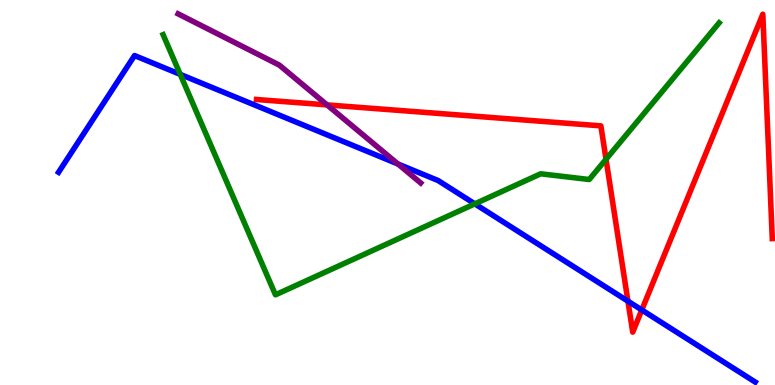[{'lines': ['blue', 'red'], 'intersections': [{'x': 8.1, 'y': 2.18}, {'x': 8.28, 'y': 1.95}]}, {'lines': ['green', 'red'], 'intersections': [{'x': 7.82, 'y': 5.86}]}, {'lines': ['purple', 'red'], 'intersections': [{'x': 4.22, 'y': 7.28}]}, {'lines': ['blue', 'green'], 'intersections': [{'x': 2.33, 'y': 8.07}, {'x': 6.13, 'y': 4.71}]}, {'lines': ['blue', 'purple'], 'intersections': [{'x': 5.14, 'y': 5.74}]}, {'lines': ['green', 'purple'], 'intersections': []}]